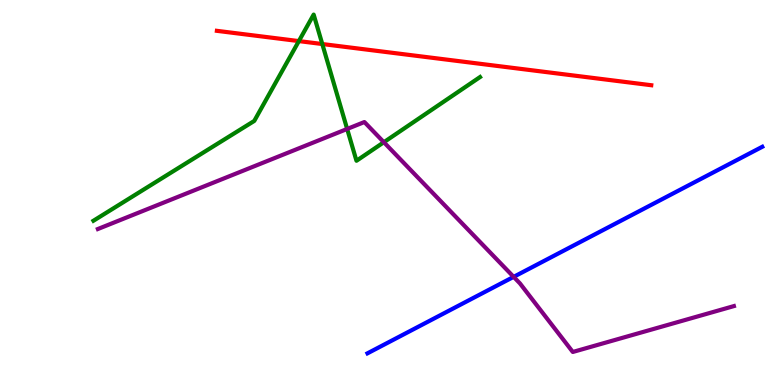[{'lines': ['blue', 'red'], 'intersections': []}, {'lines': ['green', 'red'], 'intersections': [{'x': 3.86, 'y': 8.93}, {'x': 4.16, 'y': 8.86}]}, {'lines': ['purple', 'red'], 'intersections': []}, {'lines': ['blue', 'green'], 'intersections': []}, {'lines': ['blue', 'purple'], 'intersections': [{'x': 6.63, 'y': 2.81}]}, {'lines': ['green', 'purple'], 'intersections': [{'x': 4.48, 'y': 6.65}, {'x': 4.95, 'y': 6.31}]}]